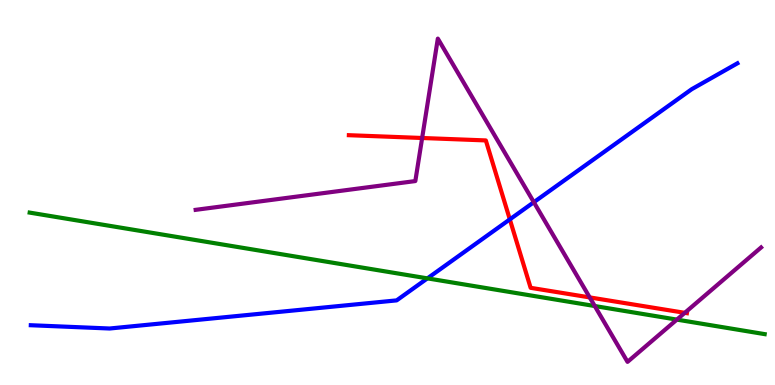[{'lines': ['blue', 'red'], 'intersections': [{'x': 6.58, 'y': 4.3}]}, {'lines': ['green', 'red'], 'intersections': []}, {'lines': ['purple', 'red'], 'intersections': [{'x': 5.45, 'y': 6.42}, {'x': 7.61, 'y': 2.28}, {'x': 8.84, 'y': 1.87}]}, {'lines': ['blue', 'green'], 'intersections': [{'x': 5.51, 'y': 2.77}]}, {'lines': ['blue', 'purple'], 'intersections': [{'x': 6.89, 'y': 4.75}]}, {'lines': ['green', 'purple'], 'intersections': [{'x': 7.67, 'y': 2.05}, {'x': 8.73, 'y': 1.7}]}]